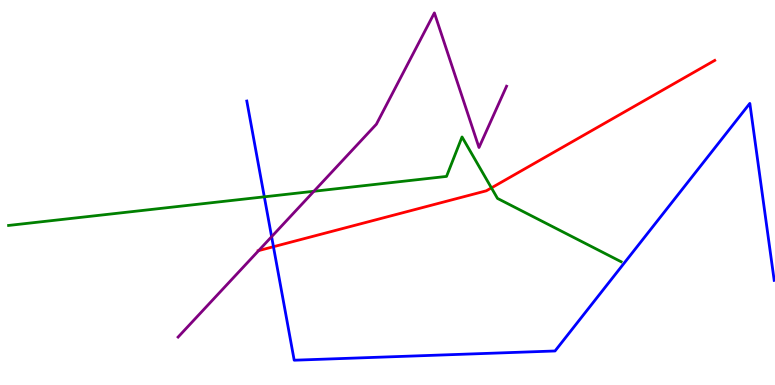[{'lines': ['blue', 'red'], 'intersections': [{'x': 3.53, 'y': 3.59}]}, {'lines': ['green', 'red'], 'intersections': [{'x': 6.34, 'y': 5.12}]}, {'lines': ['purple', 'red'], 'intersections': [{'x': 3.34, 'y': 3.49}]}, {'lines': ['blue', 'green'], 'intersections': [{'x': 3.41, 'y': 4.89}]}, {'lines': ['blue', 'purple'], 'intersections': [{'x': 3.5, 'y': 3.85}]}, {'lines': ['green', 'purple'], 'intersections': [{'x': 4.05, 'y': 5.03}]}]